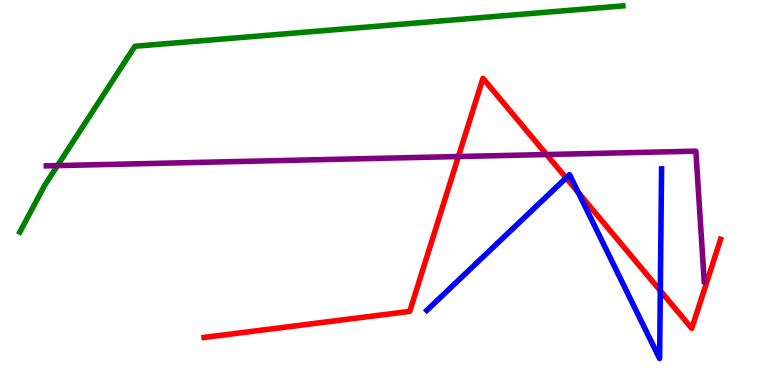[{'lines': ['blue', 'red'], 'intersections': [{'x': 7.3, 'y': 5.38}, {'x': 7.46, 'y': 5.0}, {'x': 8.52, 'y': 2.45}]}, {'lines': ['green', 'red'], 'intersections': []}, {'lines': ['purple', 'red'], 'intersections': [{'x': 5.91, 'y': 5.93}, {'x': 7.05, 'y': 5.99}]}, {'lines': ['blue', 'green'], 'intersections': []}, {'lines': ['blue', 'purple'], 'intersections': []}, {'lines': ['green', 'purple'], 'intersections': [{'x': 0.742, 'y': 5.7}]}]